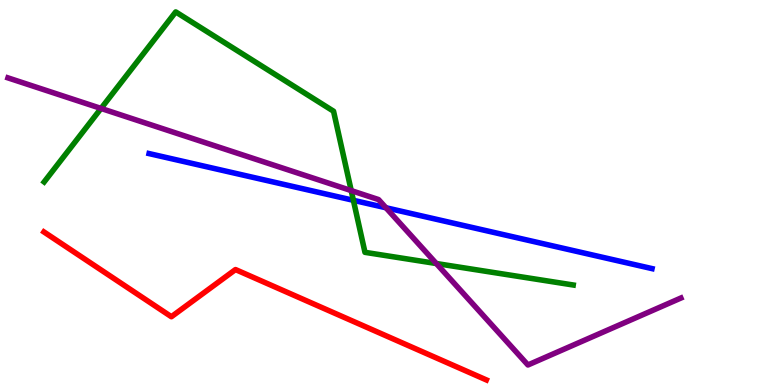[{'lines': ['blue', 'red'], 'intersections': []}, {'lines': ['green', 'red'], 'intersections': []}, {'lines': ['purple', 'red'], 'intersections': []}, {'lines': ['blue', 'green'], 'intersections': [{'x': 4.56, 'y': 4.8}]}, {'lines': ['blue', 'purple'], 'intersections': [{'x': 4.98, 'y': 4.6}]}, {'lines': ['green', 'purple'], 'intersections': [{'x': 1.3, 'y': 7.18}, {'x': 4.53, 'y': 5.05}, {'x': 5.63, 'y': 3.16}]}]